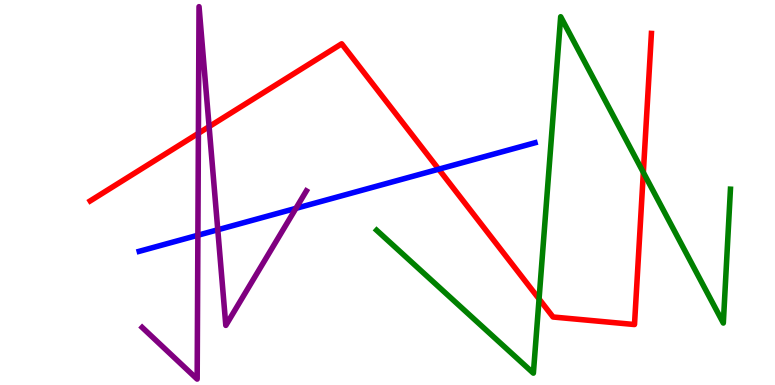[{'lines': ['blue', 'red'], 'intersections': [{'x': 5.66, 'y': 5.61}]}, {'lines': ['green', 'red'], 'intersections': [{'x': 6.96, 'y': 2.24}, {'x': 8.3, 'y': 5.52}]}, {'lines': ['purple', 'red'], 'intersections': [{'x': 2.56, 'y': 6.54}, {'x': 2.7, 'y': 6.71}]}, {'lines': ['blue', 'green'], 'intersections': []}, {'lines': ['blue', 'purple'], 'intersections': [{'x': 2.55, 'y': 3.89}, {'x': 2.81, 'y': 4.03}, {'x': 3.82, 'y': 4.59}]}, {'lines': ['green', 'purple'], 'intersections': []}]